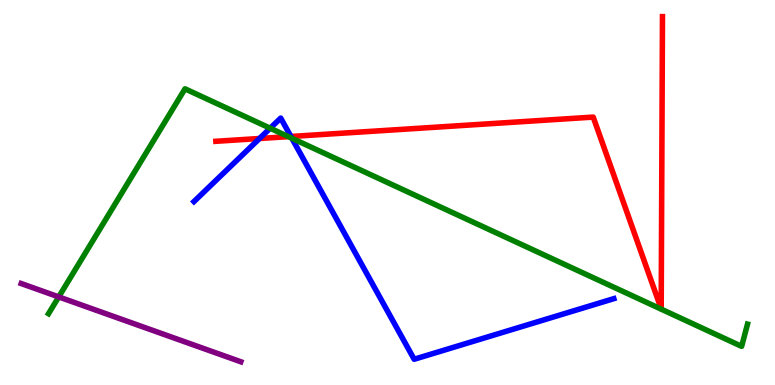[{'lines': ['blue', 'red'], 'intersections': [{'x': 3.35, 'y': 6.4}, {'x': 3.75, 'y': 6.45}]}, {'lines': ['green', 'red'], 'intersections': [{'x': 3.72, 'y': 6.45}]}, {'lines': ['purple', 'red'], 'intersections': []}, {'lines': ['blue', 'green'], 'intersections': [{'x': 3.49, 'y': 6.67}, {'x': 3.77, 'y': 6.41}]}, {'lines': ['blue', 'purple'], 'intersections': []}, {'lines': ['green', 'purple'], 'intersections': [{'x': 0.758, 'y': 2.29}]}]